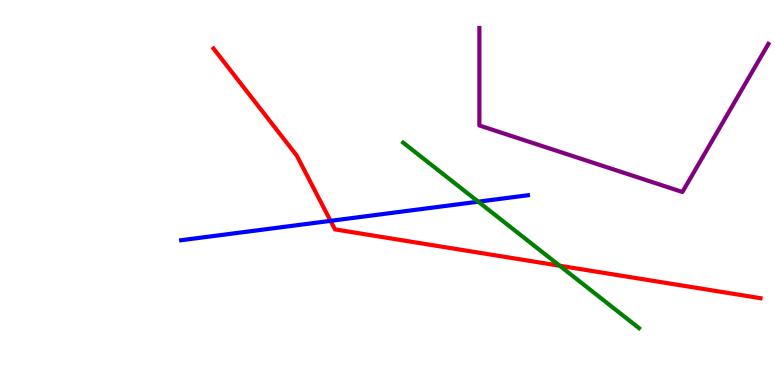[{'lines': ['blue', 'red'], 'intersections': [{'x': 4.27, 'y': 4.26}]}, {'lines': ['green', 'red'], 'intersections': [{'x': 7.22, 'y': 3.1}]}, {'lines': ['purple', 'red'], 'intersections': []}, {'lines': ['blue', 'green'], 'intersections': [{'x': 6.17, 'y': 4.76}]}, {'lines': ['blue', 'purple'], 'intersections': []}, {'lines': ['green', 'purple'], 'intersections': []}]